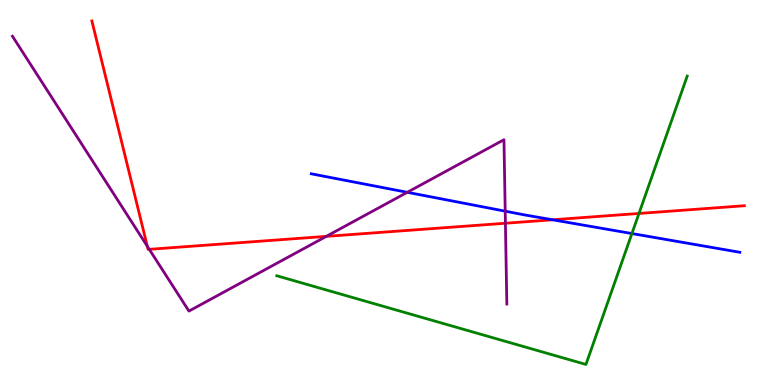[{'lines': ['blue', 'red'], 'intersections': [{'x': 7.13, 'y': 4.29}]}, {'lines': ['green', 'red'], 'intersections': [{'x': 8.24, 'y': 4.46}]}, {'lines': ['purple', 'red'], 'intersections': [{'x': 1.9, 'y': 3.6}, {'x': 1.93, 'y': 3.52}, {'x': 4.21, 'y': 3.86}, {'x': 6.52, 'y': 4.2}]}, {'lines': ['blue', 'green'], 'intersections': [{'x': 8.15, 'y': 3.93}]}, {'lines': ['blue', 'purple'], 'intersections': [{'x': 5.26, 'y': 5.01}, {'x': 6.52, 'y': 4.51}]}, {'lines': ['green', 'purple'], 'intersections': []}]